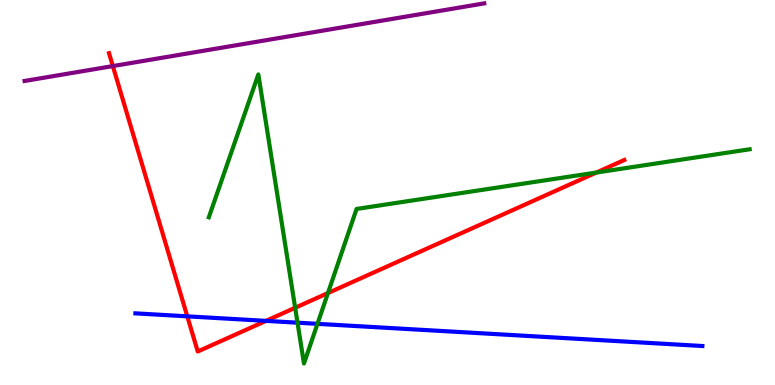[{'lines': ['blue', 'red'], 'intersections': [{'x': 2.42, 'y': 1.78}, {'x': 3.43, 'y': 1.67}]}, {'lines': ['green', 'red'], 'intersections': [{'x': 3.81, 'y': 2.01}, {'x': 4.23, 'y': 2.39}, {'x': 7.69, 'y': 5.52}]}, {'lines': ['purple', 'red'], 'intersections': [{'x': 1.46, 'y': 8.28}]}, {'lines': ['blue', 'green'], 'intersections': [{'x': 3.84, 'y': 1.62}, {'x': 4.1, 'y': 1.59}]}, {'lines': ['blue', 'purple'], 'intersections': []}, {'lines': ['green', 'purple'], 'intersections': []}]